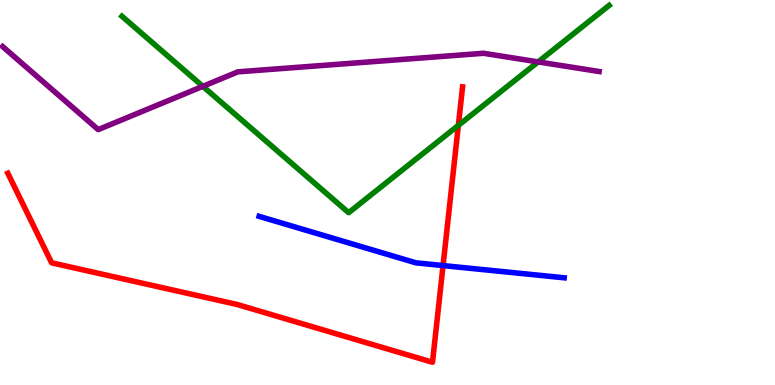[{'lines': ['blue', 'red'], 'intersections': [{'x': 5.72, 'y': 3.1}]}, {'lines': ['green', 'red'], 'intersections': [{'x': 5.91, 'y': 6.74}]}, {'lines': ['purple', 'red'], 'intersections': []}, {'lines': ['blue', 'green'], 'intersections': []}, {'lines': ['blue', 'purple'], 'intersections': []}, {'lines': ['green', 'purple'], 'intersections': [{'x': 2.62, 'y': 7.76}, {'x': 6.94, 'y': 8.39}]}]